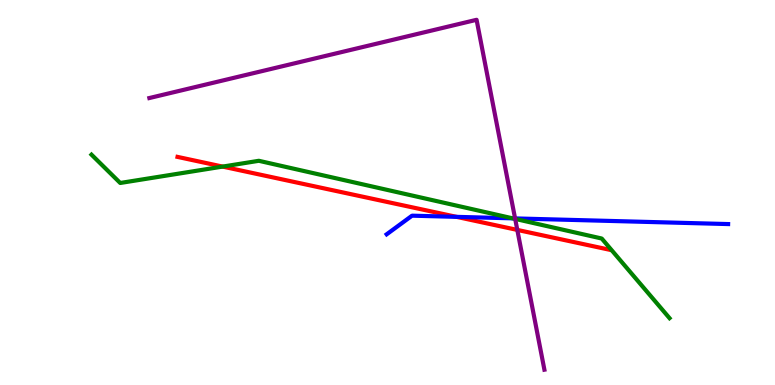[{'lines': ['blue', 'red'], 'intersections': [{'x': 5.89, 'y': 4.37}]}, {'lines': ['green', 'red'], 'intersections': [{'x': 2.87, 'y': 5.67}]}, {'lines': ['purple', 'red'], 'intersections': [{'x': 6.67, 'y': 4.03}]}, {'lines': ['blue', 'green'], 'intersections': [{'x': 6.62, 'y': 4.33}]}, {'lines': ['blue', 'purple'], 'intersections': [{'x': 6.65, 'y': 4.33}]}, {'lines': ['green', 'purple'], 'intersections': [{'x': 6.65, 'y': 4.31}]}]